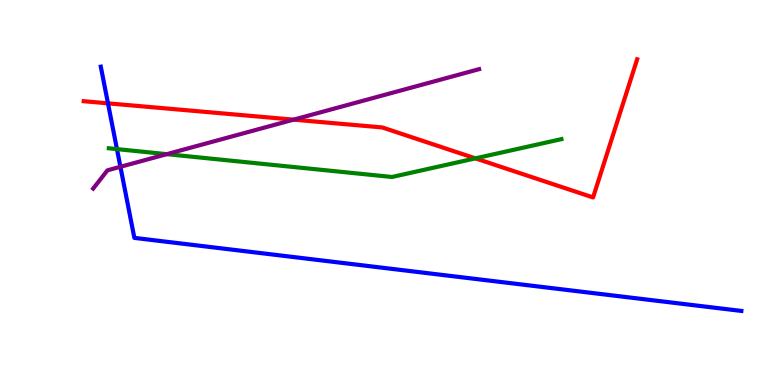[{'lines': ['blue', 'red'], 'intersections': [{'x': 1.39, 'y': 7.32}]}, {'lines': ['green', 'red'], 'intersections': [{'x': 6.13, 'y': 5.89}]}, {'lines': ['purple', 'red'], 'intersections': [{'x': 3.79, 'y': 6.89}]}, {'lines': ['blue', 'green'], 'intersections': [{'x': 1.51, 'y': 6.13}]}, {'lines': ['blue', 'purple'], 'intersections': [{'x': 1.55, 'y': 5.67}]}, {'lines': ['green', 'purple'], 'intersections': [{'x': 2.15, 'y': 6.0}]}]